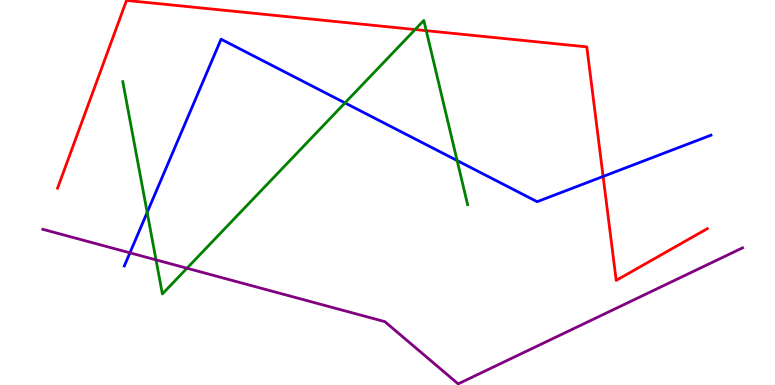[{'lines': ['blue', 'red'], 'intersections': [{'x': 7.78, 'y': 5.42}]}, {'lines': ['green', 'red'], 'intersections': [{'x': 5.36, 'y': 9.23}, {'x': 5.5, 'y': 9.2}]}, {'lines': ['purple', 'red'], 'intersections': []}, {'lines': ['blue', 'green'], 'intersections': [{'x': 1.9, 'y': 4.48}, {'x': 4.45, 'y': 7.33}, {'x': 5.9, 'y': 5.83}]}, {'lines': ['blue', 'purple'], 'intersections': [{'x': 1.68, 'y': 3.43}]}, {'lines': ['green', 'purple'], 'intersections': [{'x': 2.01, 'y': 3.25}, {'x': 2.41, 'y': 3.03}]}]